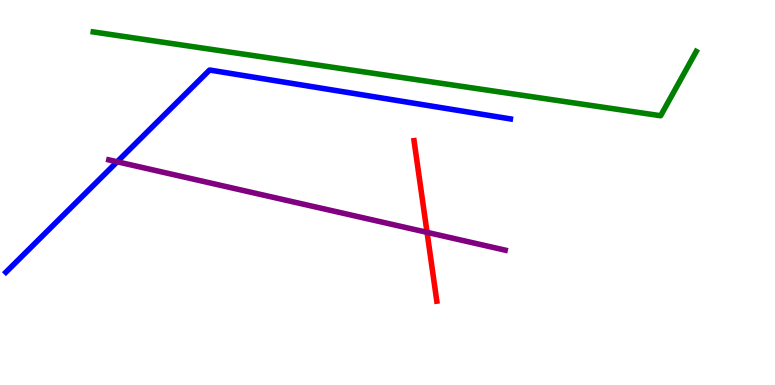[{'lines': ['blue', 'red'], 'intersections': []}, {'lines': ['green', 'red'], 'intersections': []}, {'lines': ['purple', 'red'], 'intersections': [{'x': 5.51, 'y': 3.96}]}, {'lines': ['blue', 'green'], 'intersections': []}, {'lines': ['blue', 'purple'], 'intersections': [{'x': 1.51, 'y': 5.8}]}, {'lines': ['green', 'purple'], 'intersections': []}]